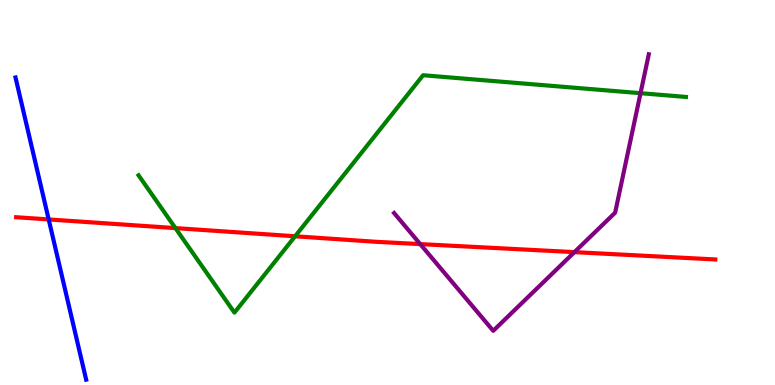[{'lines': ['blue', 'red'], 'intersections': [{'x': 0.628, 'y': 4.3}]}, {'lines': ['green', 'red'], 'intersections': [{'x': 2.26, 'y': 4.08}, {'x': 3.81, 'y': 3.86}]}, {'lines': ['purple', 'red'], 'intersections': [{'x': 5.42, 'y': 3.66}, {'x': 7.41, 'y': 3.45}]}, {'lines': ['blue', 'green'], 'intersections': []}, {'lines': ['blue', 'purple'], 'intersections': []}, {'lines': ['green', 'purple'], 'intersections': [{'x': 8.26, 'y': 7.58}]}]